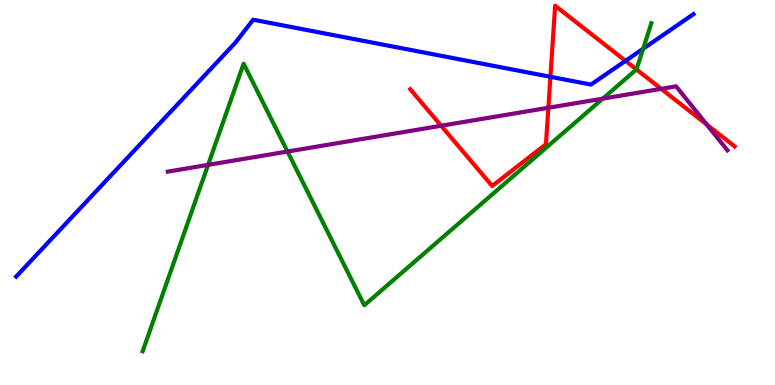[{'lines': ['blue', 'red'], 'intersections': [{'x': 7.1, 'y': 8.01}, {'x': 8.07, 'y': 8.42}]}, {'lines': ['green', 'red'], 'intersections': [{'x': 8.21, 'y': 8.2}]}, {'lines': ['purple', 'red'], 'intersections': [{'x': 5.69, 'y': 6.73}, {'x': 7.08, 'y': 7.2}, {'x': 8.53, 'y': 7.69}, {'x': 9.12, 'y': 6.77}]}, {'lines': ['blue', 'green'], 'intersections': [{'x': 8.3, 'y': 8.73}]}, {'lines': ['blue', 'purple'], 'intersections': []}, {'lines': ['green', 'purple'], 'intersections': [{'x': 2.69, 'y': 5.72}, {'x': 3.71, 'y': 6.06}, {'x': 7.78, 'y': 7.44}]}]